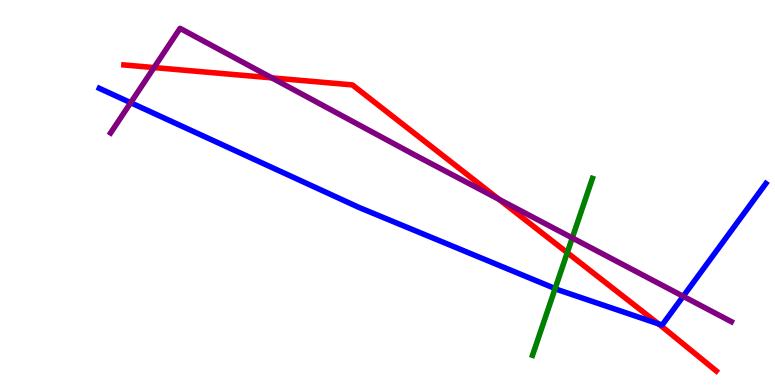[{'lines': ['blue', 'red'], 'intersections': [{'x': 8.5, 'y': 1.59}]}, {'lines': ['green', 'red'], 'intersections': [{'x': 7.32, 'y': 3.44}]}, {'lines': ['purple', 'red'], 'intersections': [{'x': 1.99, 'y': 8.24}, {'x': 3.51, 'y': 7.98}, {'x': 6.44, 'y': 4.82}]}, {'lines': ['blue', 'green'], 'intersections': [{'x': 7.16, 'y': 2.51}]}, {'lines': ['blue', 'purple'], 'intersections': [{'x': 1.69, 'y': 7.33}, {'x': 8.82, 'y': 2.3}]}, {'lines': ['green', 'purple'], 'intersections': [{'x': 7.38, 'y': 3.82}]}]